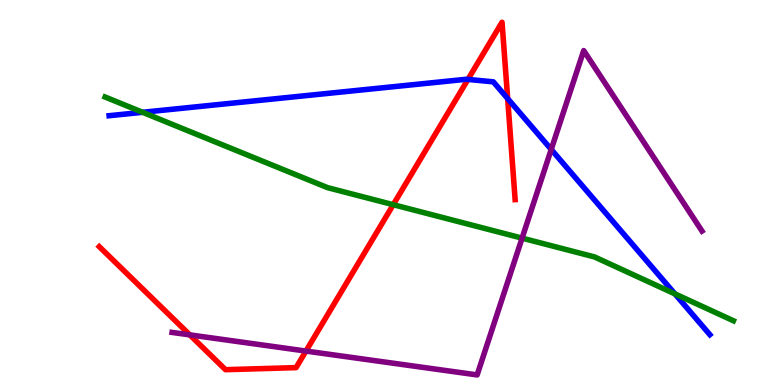[{'lines': ['blue', 'red'], 'intersections': [{'x': 6.04, 'y': 7.94}, {'x': 6.55, 'y': 7.44}]}, {'lines': ['green', 'red'], 'intersections': [{'x': 5.07, 'y': 4.68}]}, {'lines': ['purple', 'red'], 'intersections': [{'x': 2.45, 'y': 1.3}, {'x': 3.95, 'y': 0.881}]}, {'lines': ['blue', 'green'], 'intersections': [{'x': 1.84, 'y': 7.08}, {'x': 8.71, 'y': 2.37}]}, {'lines': ['blue', 'purple'], 'intersections': [{'x': 7.11, 'y': 6.12}]}, {'lines': ['green', 'purple'], 'intersections': [{'x': 6.74, 'y': 3.81}]}]